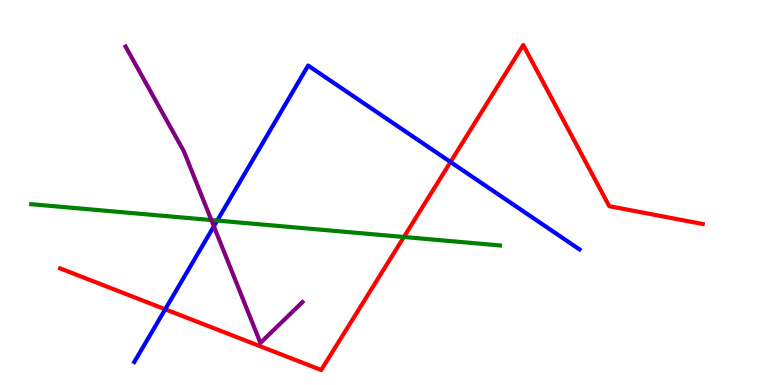[{'lines': ['blue', 'red'], 'intersections': [{'x': 2.13, 'y': 1.97}, {'x': 5.81, 'y': 5.79}]}, {'lines': ['green', 'red'], 'intersections': [{'x': 5.21, 'y': 3.84}]}, {'lines': ['purple', 'red'], 'intersections': []}, {'lines': ['blue', 'green'], 'intersections': [{'x': 2.8, 'y': 4.27}]}, {'lines': ['blue', 'purple'], 'intersections': [{'x': 2.76, 'y': 4.12}]}, {'lines': ['green', 'purple'], 'intersections': [{'x': 2.73, 'y': 4.28}]}]